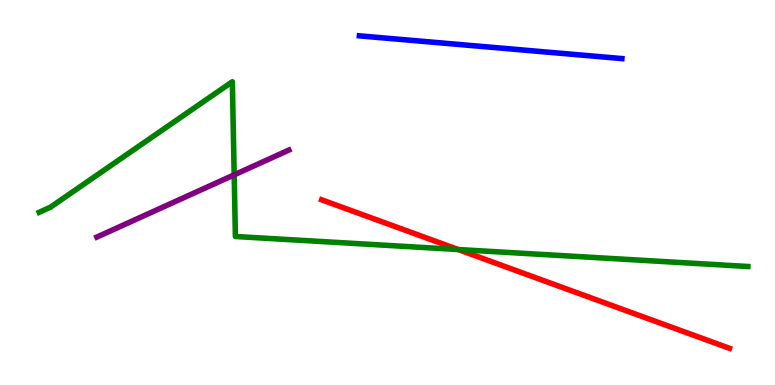[{'lines': ['blue', 'red'], 'intersections': []}, {'lines': ['green', 'red'], 'intersections': [{'x': 5.91, 'y': 3.52}]}, {'lines': ['purple', 'red'], 'intersections': []}, {'lines': ['blue', 'green'], 'intersections': []}, {'lines': ['blue', 'purple'], 'intersections': []}, {'lines': ['green', 'purple'], 'intersections': [{'x': 3.02, 'y': 5.46}]}]